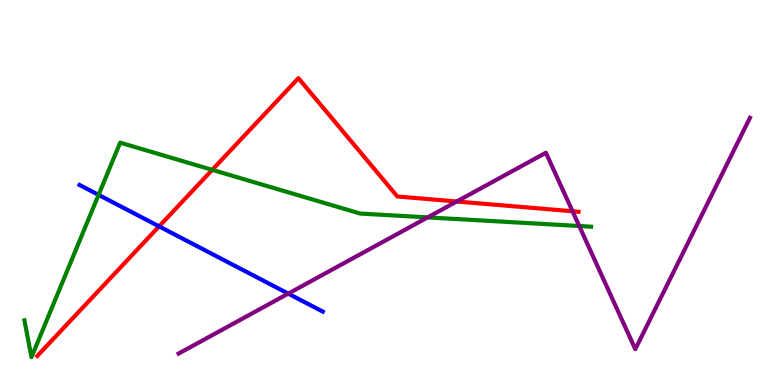[{'lines': ['blue', 'red'], 'intersections': [{'x': 2.05, 'y': 4.12}]}, {'lines': ['green', 'red'], 'intersections': [{'x': 2.74, 'y': 5.59}]}, {'lines': ['purple', 'red'], 'intersections': [{'x': 5.89, 'y': 4.77}, {'x': 7.39, 'y': 4.51}]}, {'lines': ['blue', 'green'], 'intersections': [{'x': 1.27, 'y': 4.94}]}, {'lines': ['blue', 'purple'], 'intersections': [{'x': 3.72, 'y': 2.37}]}, {'lines': ['green', 'purple'], 'intersections': [{'x': 5.52, 'y': 4.35}, {'x': 7.47, 'y': 4.13}]}]